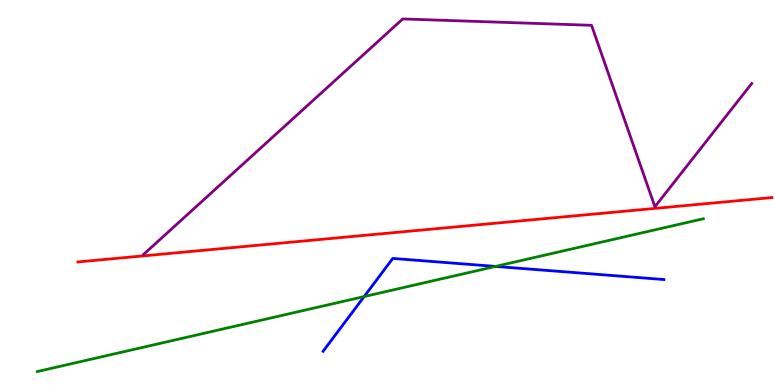[{'lines': ['blue', 'red'], 'intersections': []}, {'lines': ['green', 'red'], 'intersections': []}, {'lines': ['purple', 'red'], 'intersections': []}, {'lines': ['blue', 'green'], 'intersections': [{'x': 4.7, 'y': 2.3}, {'x': 6.39, 'y': 3.08}]}, {'lines': ['blue', 'purple'], 'intersections': []}, {'lines': ['green', 'purple'], 'intersections': []}]